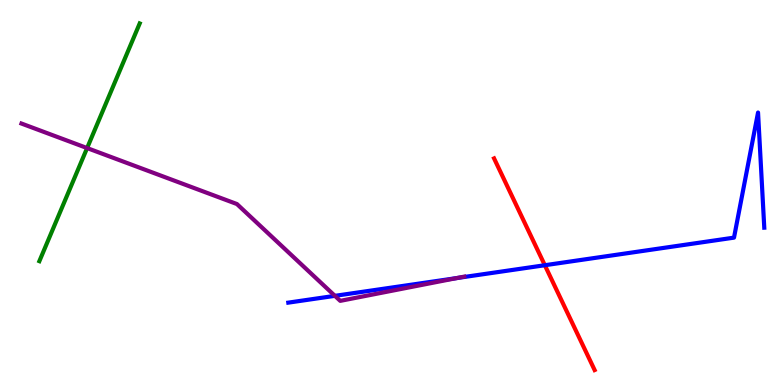[{'lines': ['blue', 'red'], 'intersections': [{'x': 7.03, 'y': 3.11}]}, {'lines': ['green', 'red'], 'intersections': []}, {'lines': ['purple', 'red'], 'intersections': []}, {'lines': ['blue', 'green'], 'intersections': []}, {'lines': ['blue', 'purple'], 'intersections': [{'x': 4.32, 'y': 2.32}, {'x': 5.9, 'y': 2.78}]}, {'lines': ['green', 'purple'], 'intersections': [{'x': 1.12, 'y': 6.15}]}]